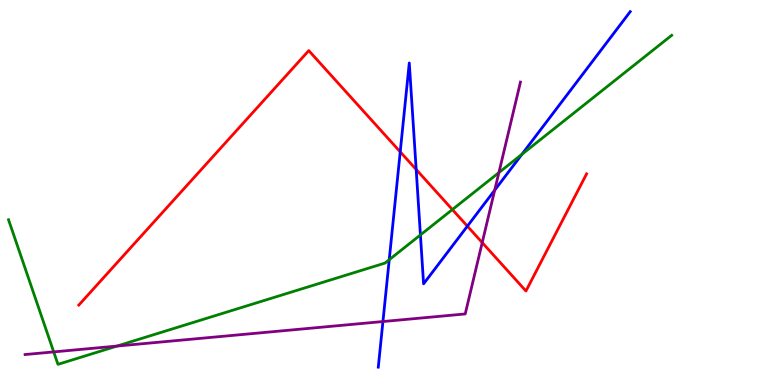[{'lines': ['blue', 'red'], 'intersections': [{'x': 5.16, 'y': 6.06}, {'x': 5.37, 'y': 5.6}, {'x': 6.03, 'y': 4.13}]}, {'lines': ['green', 'red'], 'intersections': [{'x': 5.84, 'y': 4.56}]}, {'lines': ['purple', 'red'], 'intersections': [{'x': 6.22, 'y': 3.7}]}, {'lines': ['blue', 'green'], 'intersections': [{'x': 5.02, 'y': 3.25}, {'x': 5.42, 'y': 3.9}, {'x': 6.73, 'y': 5.99}]}, {'lines': ['blue', 'purple'], 'intersections': [{'x': 4.94, 'y': 1.65}, {'x': 6.38, 'y': 5.06}]}, {'lines': ['green', 'purple'], 'intersections': [{'x': 0.693, 'y': 0.86}, {'x': 1.51, 'y': 1.01}, {'x': 6.44, 'y': 5.52}]}]